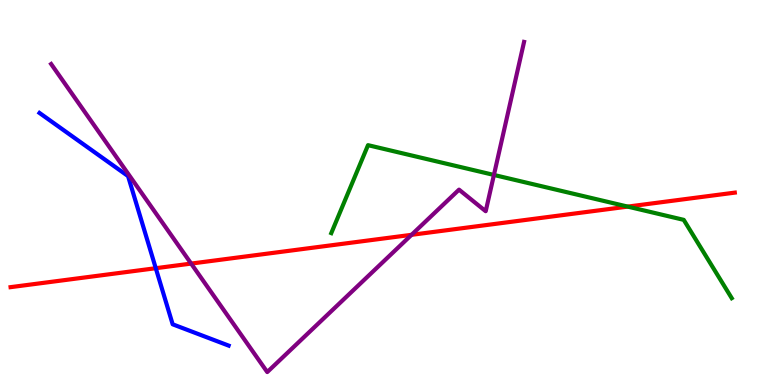[{'lines': ['blue', 'red'], 'intersections': [{'x': 2.01, 'y': 3.03}]}, {'lines': ['green', 'red'], 'intersections': [{'x': 8.1, 'y': 4.63}]}, {'lines': ['purple', 'red'], 'intersections': [{'x': 2.47, 'y': 3.15}, {'x': 5.31, 'y': 3.9}]}, {'lines': ['blue', 'green'], 'intersections': []}, {'lines': ['blue', 'purple'], 'intersections': []}, {'lines': ['green', 'purple'], 'intersections': [{'x': 6.37, 'y': 5.46}]}]